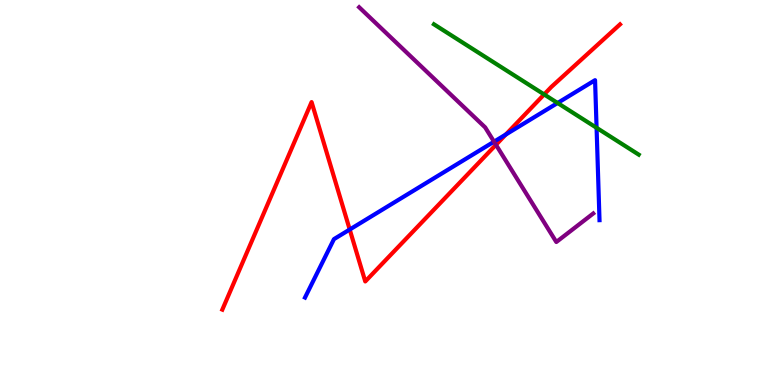[{'lines': ['blue', 'red'], 'intersections': [{'x': 4.51, 'y': 4.04}, {'x': 6.53, 'y': 6.51}]}, {'lines': ['green', 'red'], 'intersections': [{'x': 7.02, 'y': 7.55}]}, {'lines': ['purple', 'red'], 'intersections': [{'x': 6.4, 'y': 6.24}]}, {'lines': ['blue', 'green'], 'intersections': [{'x': 7.19, 'y': 7.32}, {'x': 7.7, 'y': 6.68}]}, {'lines': ['blue', 'purple'], 'intersections': [{'x': 6.37, 'y': 6.32}]}, {'lines': ['green', 'purple'], 'intersections': []}]